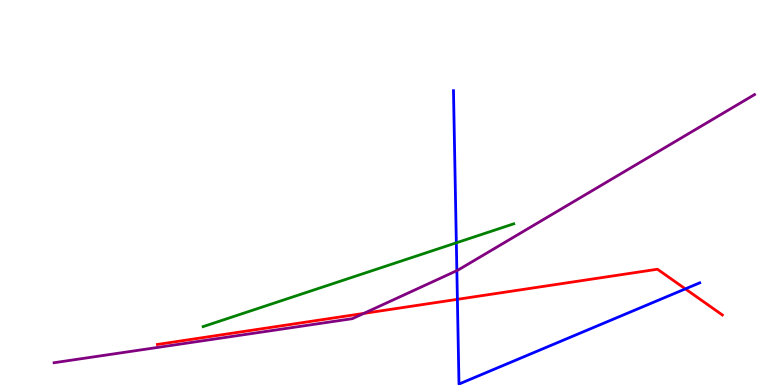[{'lines': ['blue', 'red'], 'intersections': [{'x': 5.9, 'y': 2.23}, {'x': 8.84, 'y': 2.5}]}, {'lines': ['green', 'red'], 'intersections': []}, {'lines': ['purple', 'red'], 'intersections': [{'x': 4.69, 'y': 1.86}]}, {'lines': ['blue', 'green'], 'intersections': [{'x': 5.89, 'y': 3.69}]}, {'lines': ['blue', 'purple'], 'intersections': [{'x': 5.89, 'y': 2.97}]}, {'lines': ['green', 'purple'], 'intersections': []}]